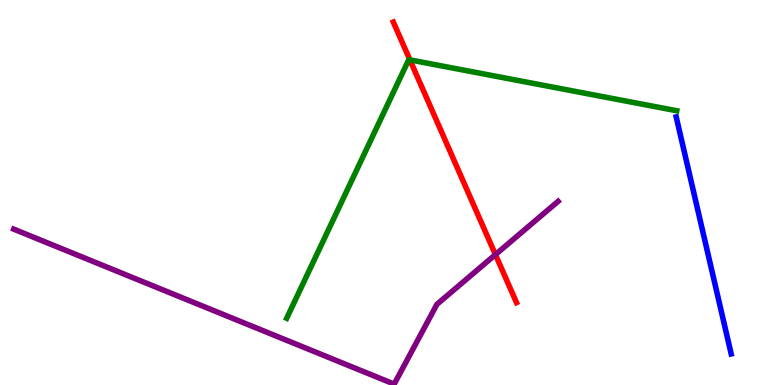[{'lines': ['blue', 'red'], 'intersections': []}, {'lines': ['green', 'red'], 'intersections': [{'x': 5.29, 'y': 8.44}]}, {'lines': ['purple', 'red'], 'intersections': [{'x': 6.39, 'y': 3.39}]}, {'lines': ['blue', 'green'], 'intersections': []}, {'lines': ['blue', 'purple'], 'intersections': []}, {'lines': ['green', 'purple'], 'intersections': []}]